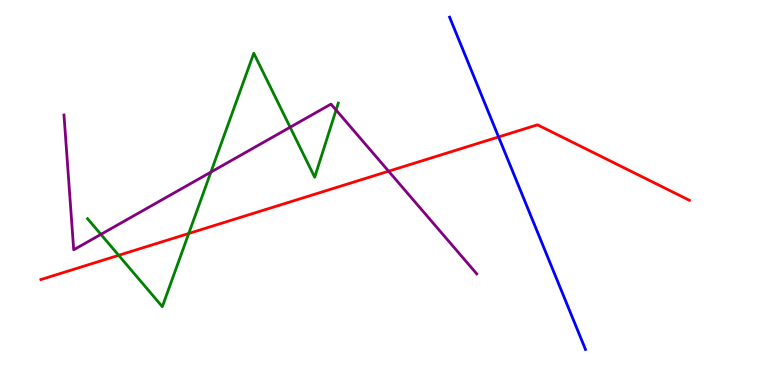[{'lines': ['blue', 'red'], 'intersections': [{'x': 6.43, 'y': 6.44}]}, {'lines': ['green', 'red'], 'intersections': [{'x': 1.53, 'y': 3.37}, {'x': 2.44, 'y': 3.94}]}, {'lines': ['purple', 'red'], 'intersections': [{'x': 5.01, 'y': 5.55}]}, {'lines': ['blue', 'green'], 'intersections': []}, {'lines': ['blue', 'purple'], 'intersections': []}, {'lines': ['green', 'purple'], 'intersections': [{'x': 1.3, 'y': 3.91}, {'x': 2.72, 'y': 5.53}, {'x': 3.74, 'y': 6.7}, {'x': 4.34, 'y': 7.14}]}]